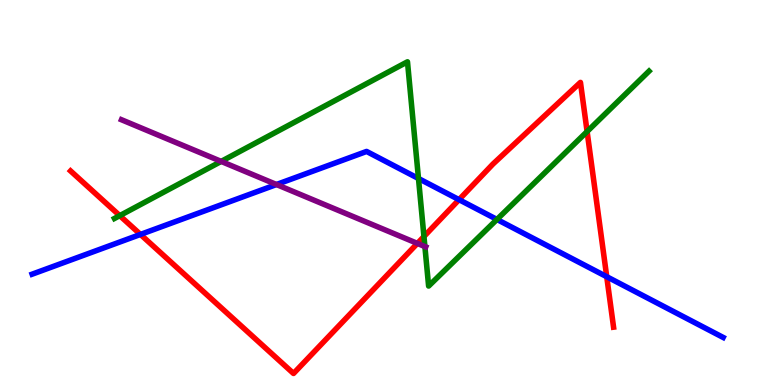[{'lines': ['blue', 'red'], 'intersections': [{'x': 1.81, 'y': 3.91}, {'x': 5.92, 'y': 4.81}, {'x': 7.83, 'y': 2.81}]}, {'lines': ['green', 'red'], 'intersections': [{'x': 1.55, 'y': 4.4}, {'x': 5.47, 'y': 3.86}, {'x': 7.58, 'y': 6.58}]}, {'lines': ['purple', 'red'], 'intersections': [{'x': 5.39, 'y': 3.68}]}, {'lines': ['blue', 'green'], 'intersections': [{'x': 5.4, 'y': 5.36}, {'x': 6.41, 'y': 4.3}]}, {'lines': ['blue', 'purple'], 'intersections': [{'x': 3.57, 'y': 5.21}]}, {'lines': ['green', 'purple'], 'intersections': [{'x': 2.85, 'y': 5.81}, {'x': 5.48, 'y': 3.6}]}]